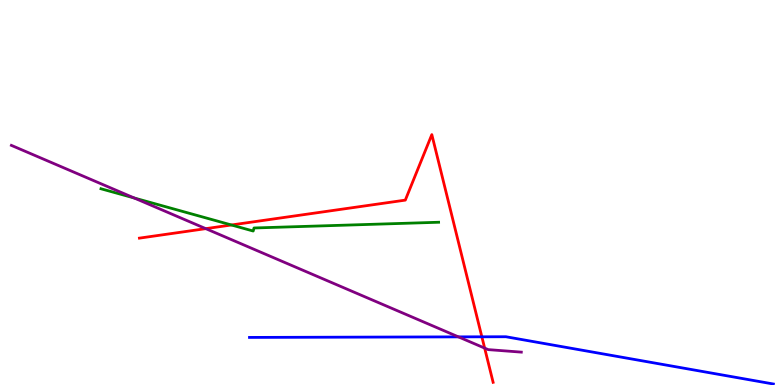[{'lines': ['blue', 'red'], 'intersections': [{'x': 6.22, 'y': 1.25}]}, {'lines': ['green', 'red'], 'intersections': [{'x': 2.99, 'y': 4.16}]}, {'lines': ['purple', 'red'], 'intersections': [{'x': 2.66, 'y': 4.06}, {'x': 6.25, 'y': 0.958}]}, {'lines': ['blue', 'green'], 'intersections': []}, {'lines': ['blue', 'purple'], 'intersections': [{'x': 5.92, 'y': 1.25}]}, {'lines': ['green', 'purple'], 'intersections': [{'x': 1.73, 'y': 4.86}]}]